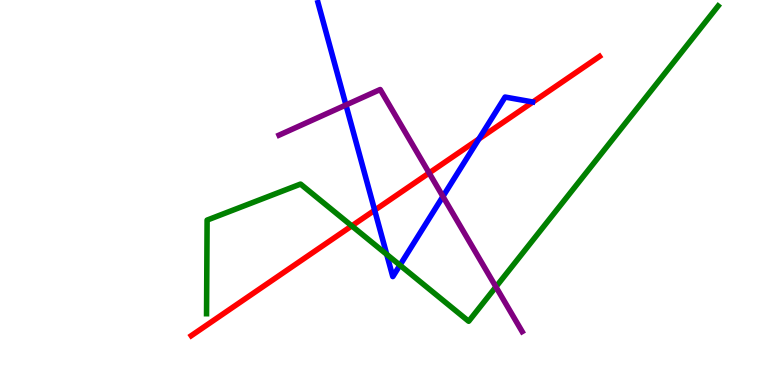[{'lines': ['blue', 'red'], 'intersections': [{'x': 4.83, 'y': 4.54}, {'x': 6.18, 'y': 6.39}]}, {'lines': ['green', 'red'], 'intersections': [{'x': 4.54, 'y': 4.13}]}, {'lines': ['purple', 'red'], 'intersections': [{'x': 5.54, 'y': 5.51}]}, {'lines': ['blue', 'green'], 'intersections': [{'x': 4.99, 'y': 3.39}, {'x': 5.16, 'y': 3.11}]}, {'lines': ['blue', 'purple'], 'intersections': [{'x': 4.46, 'y': 7.27}, {'x': 5.72, 'y': 4.9}]}, {'lines': ['green', 'purple'], 'intersections': [{'x': 6.4, 'y': 2.55}]}]